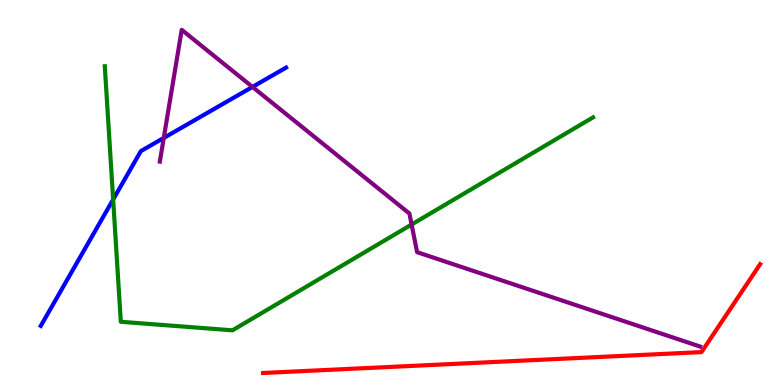[{'lines': ['blue', 'red'], 'intersections': []}, {'lines': ['green', 'red'], 'intersections': []}, {'lines': ['purple', 'red'], 'intersections': []}, {'lines': ['blue', 'green'], 'intersections': [{'x': 1.46, 'y': 4.82}]}, {'lines': ['blue', 'purple'], 'intersections': [{'x': 2.11, 'y': 6.42}, {'x': 3.26, 'y': 7.74}]}, {'lines': ['green', 'purple'], 'intersections': [{'x': 5.31, 'y': 4.17}]}]